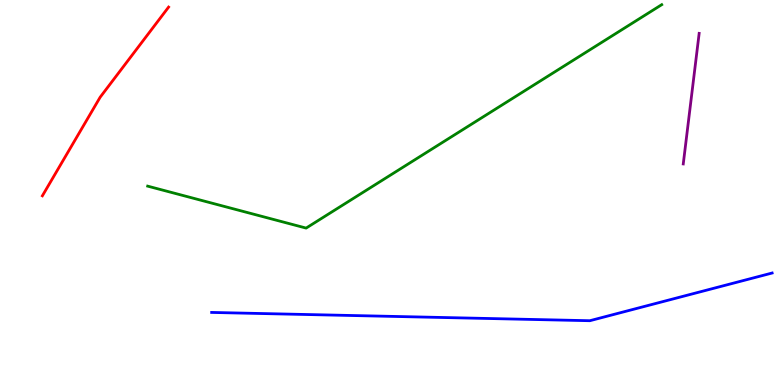[{'lines': ['blue', 'red'], 'intersections': []}, {'lines': ['green', 'red'], 'intersections': []}, {'lines': ['purple', 'red'], 'intersections': []}, {'lines': ['blue', 'green'], 'intersections': []}, {'lines': ['blue', 'purple'], 'intersections': []}, {'lines': ['green', 'purple'], 'intersections': []}]